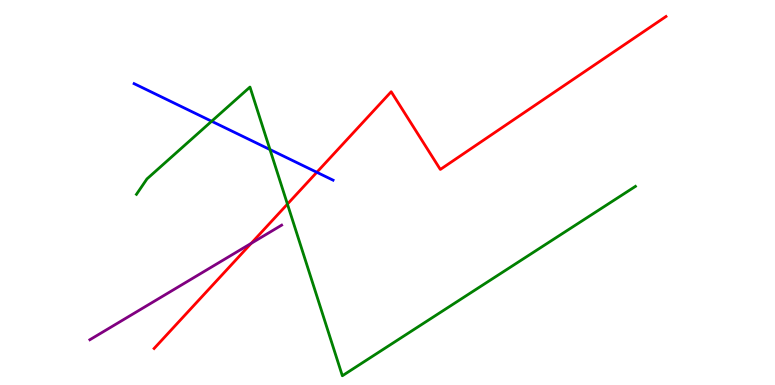[{'lines': ['blue', 'red'], 'intersections': [{'x': 4.09, 'y': 5.53}]}, {'lines': ['green', 'red'], 'intersections': [{'x': 3.71, 'y': 4.7}]}, {'lines': ['purple', 'red'], 'intersections': [{'x': 3.24, 'y': 3.68}]}, {'lines': ['blue', 'green'], 'intersections': [{'x': 2.73, 'y': 6.85}, {'x': 3.48, 'y': 6.12}]}, {'lines': ['blue', 'purple'], 'intersections': []}, {'lines': ['green', 'purple'], 'intersections': []}]